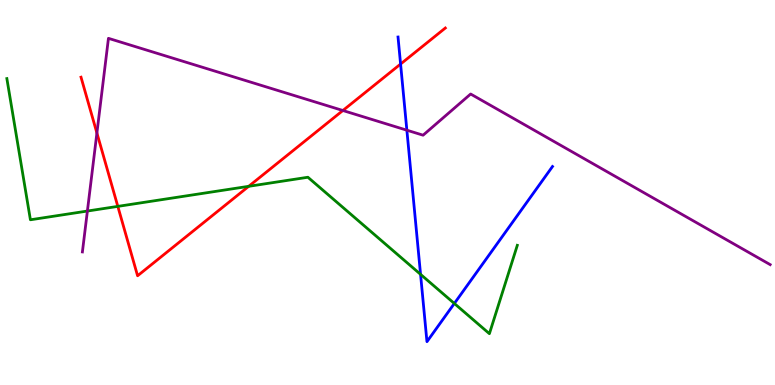[{'lines': ['blue', 'red'], 'intersections': [{'x': 5.17, 'y': 8.34}]}, {'lines': ['green', 'red'], 'intersections': [{'x': 1.52, 'y': 4.64}, {'x': 3.21, 'y': 5.16}]}, {'lines': ['purple', 'red'], 'intersections': [{'x': 1.25, 'y': 6.55}, {'x': 4.42, 'y': 7.13}]}, {'lines': ['blue', 'green'], 'intersections': [{'x': 5.43, 'y': 2.87}, {'x': 5.86, 'y': 2.12}]}, {'lines': ['blue', 'purple'], 'intersections': [{'x': 5.25, 'y': 6.62}]}, {'lines': ['green', 'purple'], 'intersections': [{'x': 1.13, 'y': 4.52}]}]